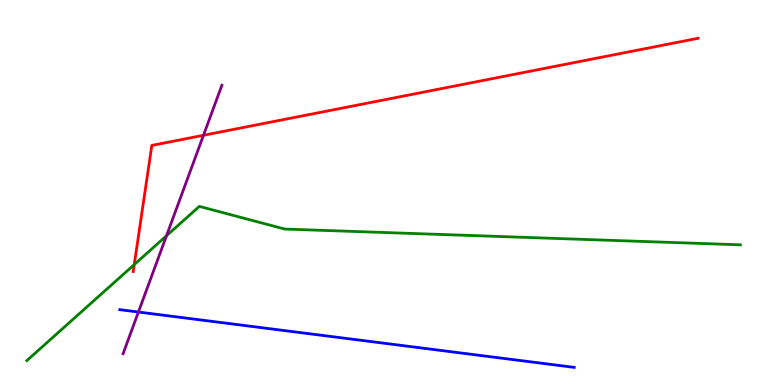[{'lines': ['blue', 'red'], 'intersections': []}, {'lines': ['green', 'red'], 'intersections': [{'x': 1.73, 'y': 3.13}]}, {'lines': ['purple', 'red'], 'intersections': [{'x': 2.63, 'y': 6.49}]}, {'lines': ['blue', 'green'], 'intersections': []}, {'lines': ['blue', 'purple'], 'intersections': [{'x': 1.79, 'y': 1.9}]}, {'lines': ['green', 'purple'], 'intersections': [{'x': 2.15, 'y': 3.88}]}]